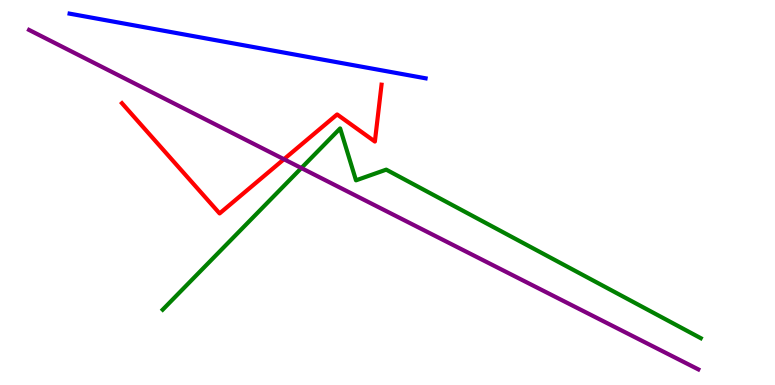[{'lines': ['blue', 'red'], 'intersections': []}, {'lines': ['green', 'red'], 'intersections': []}, {'lines': ['purple', 'red'], 'intersections': [{'x': 3.66, 'y': 5.86}]}, {'lines': ['blue', 'green'], 'intersections': []}, {'lines': ['blue', 'purple'], 'intersections': []}, {'lines': ['green', 'purple'], 'intersections': [{'x': 3.89, 'y': 5.64}]}]